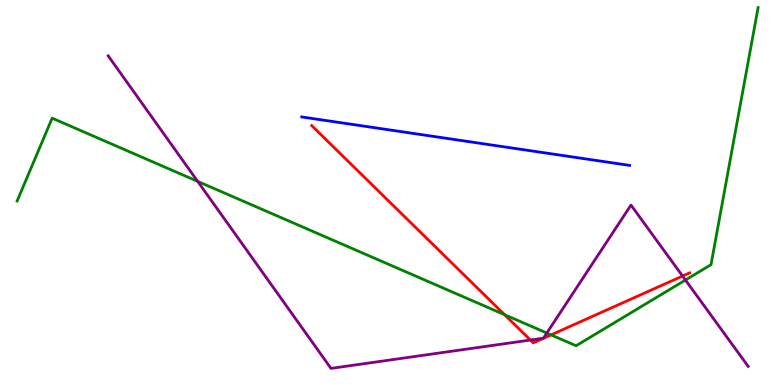[{'lines': ['blue', 'red'], 'intersections': []}, {'lines': ['green', 'red'], 'intersections': [{'x': 6.51, 'y': 1.83}, {'x': 7.11, 'y': 1.3}]}, {'lines': ['purple', 'red'], 'intersections': [{'x': 6.84, 'y': 1.17}, {'x': 8.81, 'y': 2.83}]}, {'lines': ['blue', 'green'], 'intersections': []}, {'lines': ['blue', 'purple'], 'intersections': []}, {'lines': ['green', 'purple'], 'intersections': [{'x': 2.55, 'y': 5.29}, {'x': 7.06, 'y': 1.35}, {'x': 8.84, 'y': 2.73}]}]